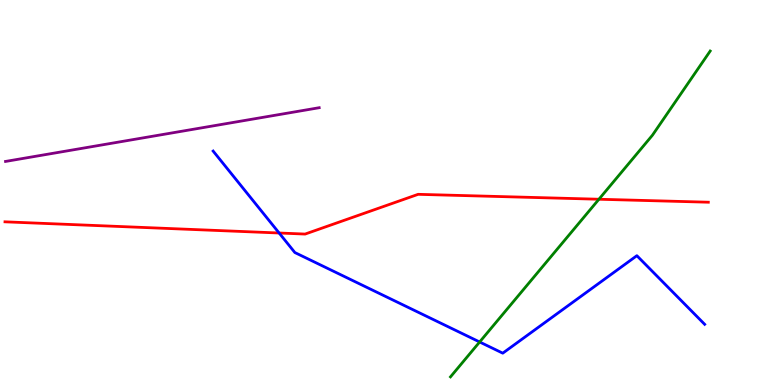[{'lines': ['blue', 'red'], 'intersections': [{'x': 3.6, 'y': 3.95}]}, {'lines': ['green', 'red'], 'intersections': [{'x': 7.73, 'y': 4.82}]}, {'lines': ['purple', 'red'], 'intersections': []}, {'lines': ['blue', 'green'], 'intersections': [{'x': 6.19, 'y': 1.12}]}, {'lines': ['blue', 'purple'], 'intersections': []}, {'lines': ['green', 'purple'], 'intersections': []}]